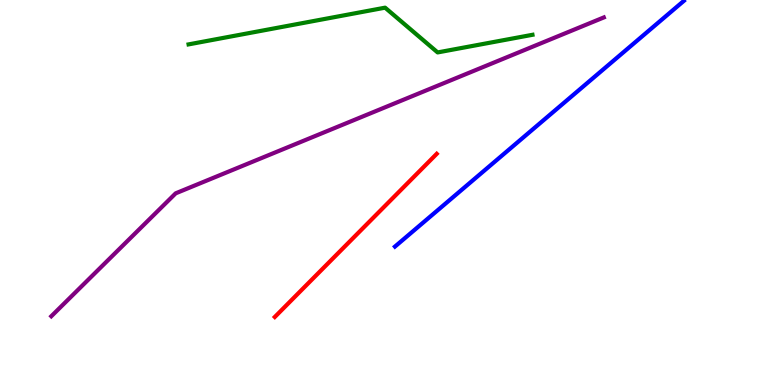[{'lines': ['blue', 'red'], 'intersections': []}, {'lines': ['green', 'red'], 'intersections': []}, {'lines': ['purple', 'red'], 'intersections': []}, {'lines': ['blue', 'green'], 'intersections': []}, {'lines': ['blue', 'purple'], 'intersections': []}, {'lines': ['green', 'purple'], 'intersections': []}]